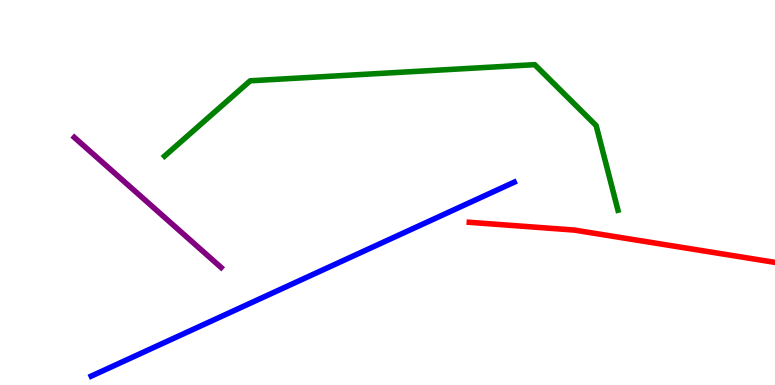[{'lines': ['blue', 'red'], 'intersections': []}, {'lines': ['green', 'red'], 'intersections': []}, {'lines': ['purple', 'red'], 'intersections': []}, {'lines': ['blue', 'green'], 'intersections': []}, {'lines': ['blue', 'purple'], 'intersections': []}, {'lines': ['green', 'purple'], 'intersections': []}]